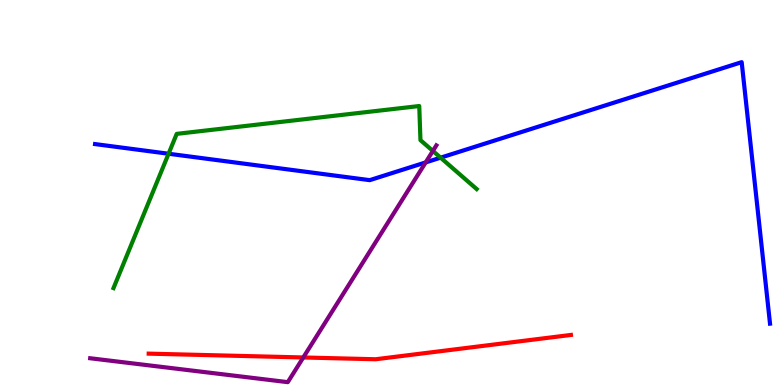[{'lines': ['blue', 'red'], 'intersections': []}, {'lines': ['green', 'red'], 'intersections': []}, {'lines': ['purple', 'red'], 'intersections': [{'x': 3.91, 'y': 0.715}]}, {'lines': ['blue', 'green'], 'intersections': [{'x': 2.18, 'y': 6.01}, {'x': 5.69, 'y': 5.9}]}, {'lines': ['blue', 'purple'], 'intersections': [{'x': 5.49, 'y': 5.78}]}, {'lines': ['green', 'purple'], 'intersections': [{'x': 5.59, 'y': 6.08}]}]